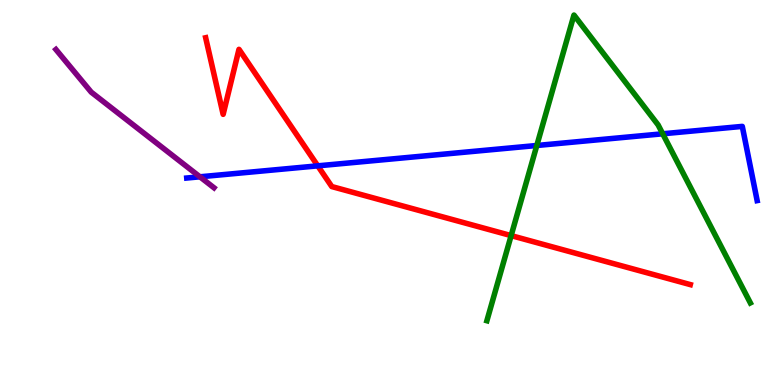[{'lines': ['blue', 'red'], 'intersections': [{'x': 4.1, 'y': 5.69}]}, {'lines': ['green', 'red'], 'intersections': [{'x': 6.6, 'y': 3.88}]}, {'lines': ['purple', 'red'], 'intersections': []}, {'lines': ['blue', 'green'], 'intersections': [{'x': 6.93, 'y': 6.22}, {'x': 8.55, 'y': 6.52}]}, {'lines': ['blue', 'purple'], 'intersections': [{'x': 2.58, 'y': 5.41}]}, {'lines': ['green', 'purple'], 'intersections': []}]